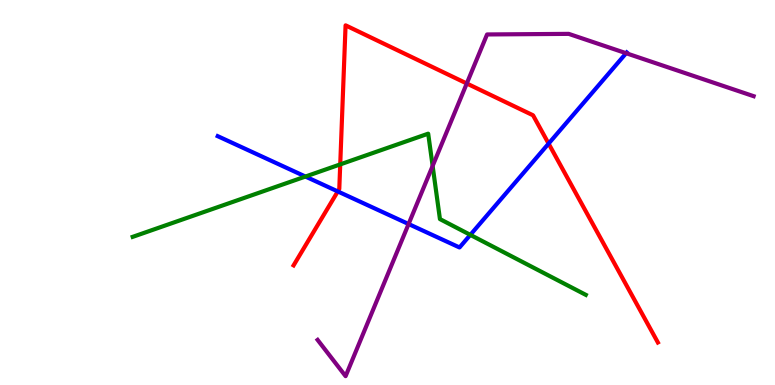[{'lines': ['blue', 'red'], 'intersections': [{'x': 4.36, 'y': 5.03}, {'x': 7.08, 'y': 6.27}]}, {'lines': ['green', 'red'], 'intersections': [{'x': 4.39, 'y': 5.73}]}, {'lines': ['purple', 'red'], 'intersections': [{'x': 6.02, 'y': 7.83}]}, {'lines': ['blue', 'green'], 'intersections': [{'x': 3.94, 'y': 5.41}, {'x': 6.07, 'y': 3.9}]}, {'lines': ['blue', 'purple'], 'intersections': [{'x': 5.27, 'y': 4.18}, {'x': 8.08, 'y': 8.62}]}, {'lines': ['green', 'purple'], 'intersections': [{'x': 5.58, 'y': 5.69}]}]